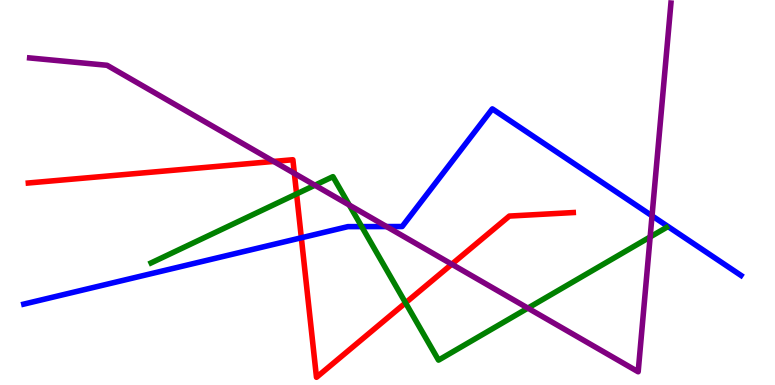[{'lines': ['blue', 'red'], 'intersections': [{'x': 3.89, 'y': 3.82}]}, {'lines': ['green', 'red'], 'intersections': [{'x': 3.83, 'y': 4.96}, {'x': 5.23, 'y': 2.13}]}, {'lines': ['purple', 'red'], 'intersections': [{'x': 3.53, 'y': 5.81}, {'x': 3.8, 'y': 5.5}, {'x': 5.83, 'y': 3.14}]}, {'lines': ['blue', 'green'], 'intersections': [{'x': 4.67, 'y': 4.11}]}, {'lines': ['blue', 'purple'], 'intersections': [{'x': 4.99, 'y': 4.12}, {'x': 8.41, 'y': 4.39}]}, {'lines': ['green', 'purple'], 'intersections': [{'x': 4.06, 'y': 5.19}, {'x': 4.51, 'y': 4.67}, {'x': 6.81, 'y': 2.0}, {'x': 8.39, 'y': 3.85}]}]